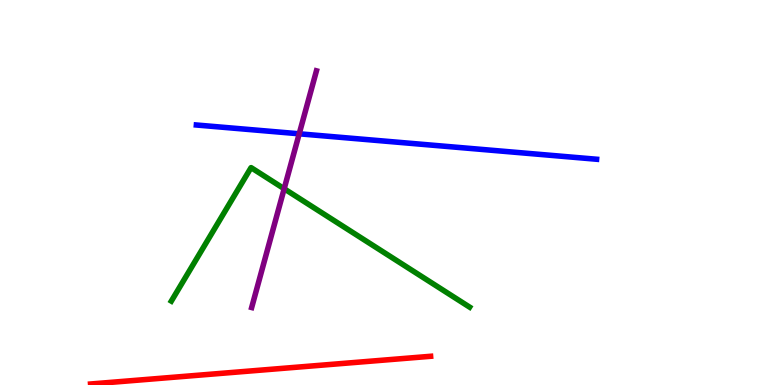[{'lines': ['blue', 'red'], 'intersections': []}, {'lines': ['green', 'red'], 'intersections': []}, {'lines': ['purple', 'red'], 'intersections': []}, {'lines': ['blue', 'green'], 'intersections': []}, {'lines': ['blue', 'purple'], 'intersections': [{'x': 3.86, 'y': 6.52}]}, {'lines': ['green', 'purple'], 'intersections': [{'x': 3.67, 'y': 5.1}]}]